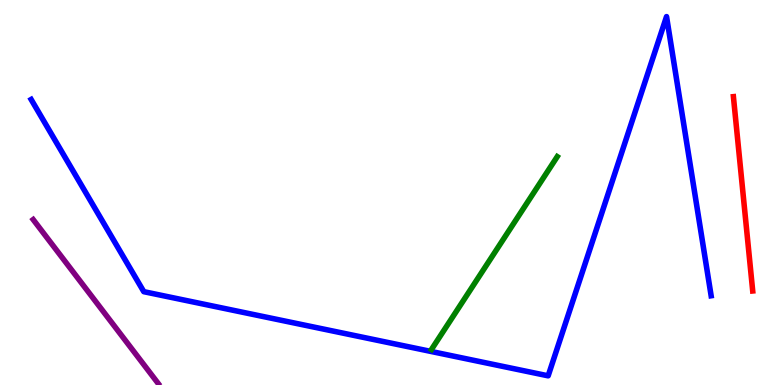[{'lines': ['blue', 'red'], 'intersections': []}, {'lines': ['green', 'red'], 'intersections': []}, {'lines': ['purple', 'red'], 'intersections': []}, {'lines': ['blue', 'green'], 'intersections': []}, {'lines': ['blue', 'purple'], 'intersections': []}, {'lines': ['green', 'purple'], 'intersections': []}]